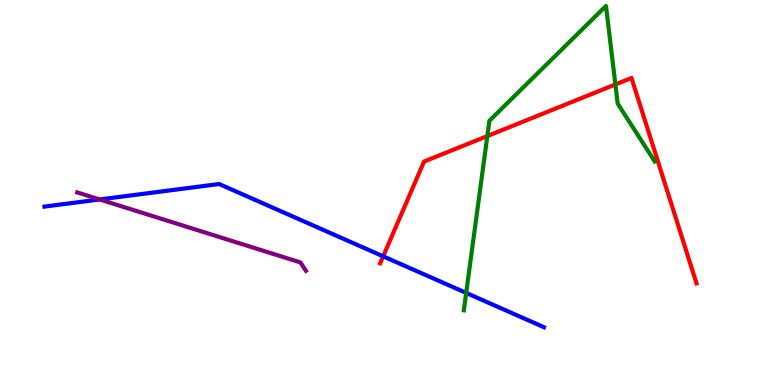[{'lines': ['blue', 'red'], 'intersections': [{'x': 4.94, 'y': 3.34}]}, {'lines': ['green', 'red'], 'intersections': [{'x': 6.29, 'y': 6.47}, {'x': 7.94, 'y': 7.81}]}, {'lines': ['purple', 'red'], 'intersections': []}, {'lines': ['blue', 'green'], 'intersections': [{'x': 6.02, 'y': 2.39}]}, {'lines': ['blue', 'purple'], 'intersections': [{'x': 1.29, 'y': 4.82}]}, {'lines': ['green', 'purple'], 'intersections': []}]